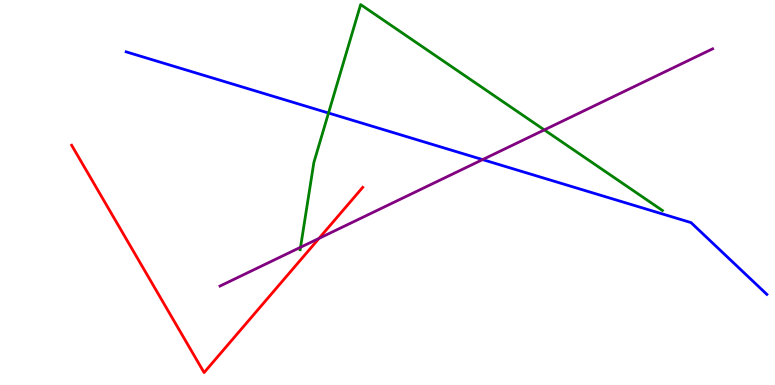[{'lines': ['blue', 'red'], 'intersections': []}, {'lines': ['green', 'red'], 'intersections': []}, {'lines': ['purple', 'red'], 'intersections': [{'x': 4.12, 'y': 3.81}]}, {'lines': ['blue', 'green'], 'intersections': [{'x': 4.24, 'y': 7.06}]}, {'lines': ['blue', 'purple'], 'intersections': [{'x': 6.23, 'y': 5.85}]}, {'lines': ['green', 'purple'], 'intersections': [{'x': 3.88, 'y': 3.58}, {'x': 7.02, 'y': 6.63}]}]